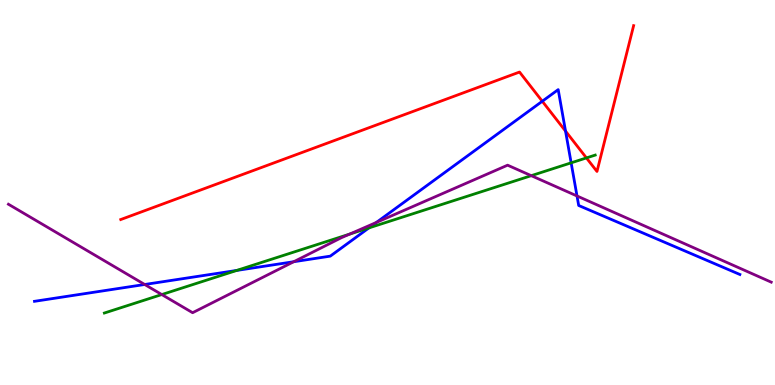[{'lines': ['blue', 'red'], 'intersections': [{'x': 7.0, 'y': 7.37}, {'x': 7.3, 'y': 6.6}]}, {'lines': ['green', 'red'], 'intersections': [{'x': 7.57, 'y': 5.9}]}, {'lines': ['purple', 'red'], 'intersections': []}, {'lines': ['blue', 'green'], 'intersections': [{'x': 3.05, 'y': 2.98}, {'x': 4.76, 'y': 4.08}, {'x': 7.37, 'y': 5.77}]}, {'lines': ['blue', 'purple'], 'intersections': [{'x': 1.87, 'y': 2.61}, {'x': 3.79, 'y': 3.2}, {'x': 4.86, 'y': 4.22}, {'x': 7.45, 'y': 4.91}]}, {'lines': ['green', 'purple'], 'intersections': [{'x': 2.09, 'y': 2.35}, {'x': 4.51, 'y': 3.92}, {'x': 6.85, 'y': 5.44}]}]